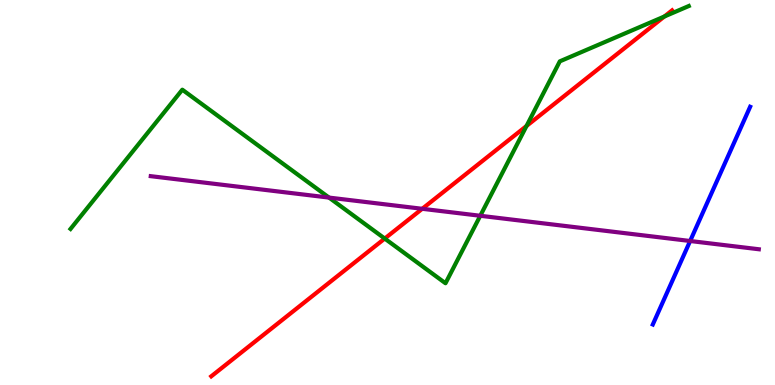[{'lines': ['blue', 'red'], 'intersections': []}, {'lines': ['green', 'red'], 'intersections': [{'x': 4.96, 'y': 3.8}, {'x': 6.79, 'y': 6.73}, {'x': 8.57, 'y': 9.57}]}, {'lines': ['purple', 'red'], 'intersections': [{'x': 5.45, 'y': 4.58}]}, {'lines': ['blue', 'green'], 'intersections': []}, {'lines': ['blue', 'purple'], 'intersections': [{'x': 8.9, 'y': 3.74}]}, {'lines': ['green', 'purple'], 'intersections': [{'x': 4.25, 'y': 4.87}, {'x': 6.2, 'y': 4.4}]}]